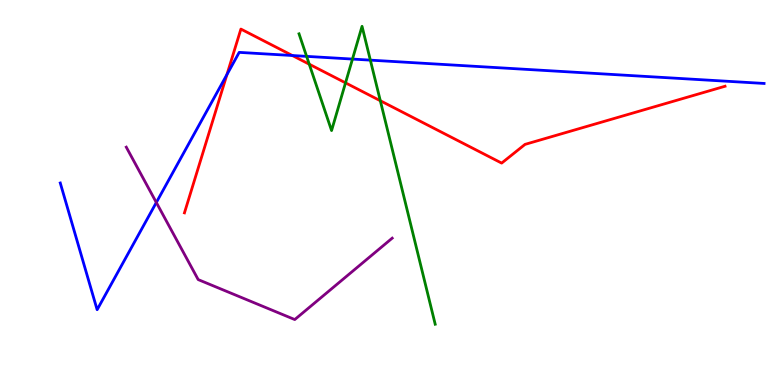[{'lines': ['blue', 'red'], 'intersections': [{'x': 2.93, 'y': 8.06}, {'x': 3.77, 'y': 8.56}]}, {'lines': ['green', 'red'], 'intersections': [{'x': 3.99, 'y': 8.33}, {'x': 4.46, 'y': 7.85}, {'x': 4.91, 'y': 7.38}]}, {'lines': ['purple', 'red'], 'intersections': []}, {'lines': ['blue', 'green'], 'intersections': [{'x': 3.96, 'y': 8.54}, {'x': 4.55, 'y': 8.47}, {'x': 4.78, 'y': 8.44}]}, {'lines': ['blue', 'purple'], 'intersections': [{'x': 2.02, 'y': 4.74}]}, {'lines': ['green', 'purple'], 'intersections': []}]